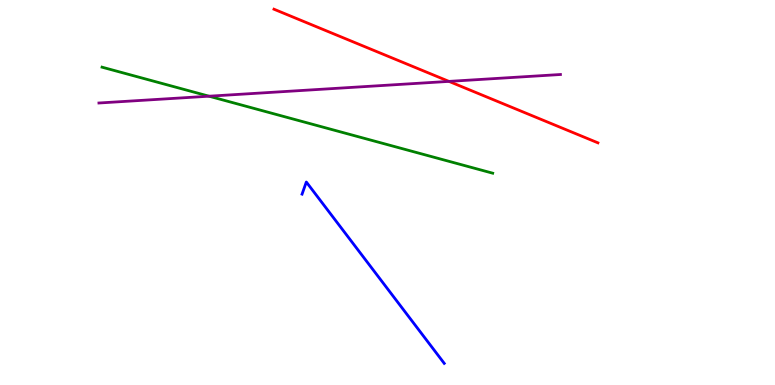[{'lines': ['blue', 'red'], 'intersections': []}, {'lines': ['green', 'red'], 'intersections': []}, {'lines': ['purple', 'red'], 'intersections': [{'x': 5.79, 'y': 7.89}]}, {'lines': ['blue', 'green'], 'intersections': []}, {'lines': ['blue', 'purple'], 'intersections': []}, {'lines': ['green', 'purple'], 'intersections': [{'x': 2.7, 'y': 7.5}]}]